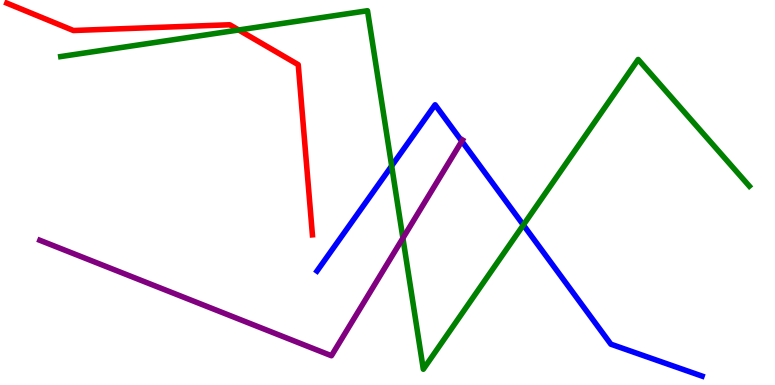[{'lines': ['blue', 'red'], 'intersections': []}, {'lines': ['green', 'red'], 'intersections': [{'x': 3.08, 'y': 9.22}]}, {'lines': ['purple', 'red'], 'intersections': []}, {'lines': ['blue', 'green'], 'intersections': [{'x': 5.05, 'y': 5.69}, {'x': 6.75, 'y': 4.16}]}, {'lines': ['blue', 'purple'], 'intersections': [{'x': 5.96, 'y': 6.33}]}, {'lines': ['green', 'purple'], 'intersections': [{'x': 5.2, 'y': 3.82}]}]